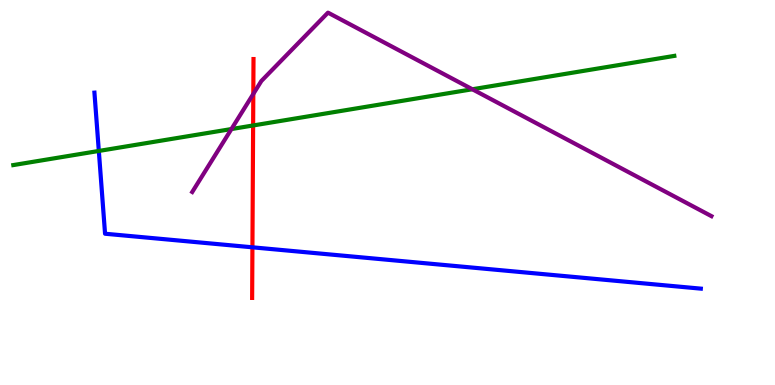[{'lines': ['blue', 'red'], 'intersections': [{'x': 3.26, 'y': 3.58}]}, {'lines': ['green', 'red'], 'intersections': [{'x': 3.27, 'y': 6.74}]}, {'lines': ['purple', 'red'], 'intersections': [{'x': 3.27, 'y': 7.56}]}, {'lines': ['blue', 'green'], 'intersections': [{'x': 1.28, 'y': 6.08}]}, {'lines': ['blue', 'purple'], 'intersections': []}, {'lines': ['green', 'purple'], 'intersections': [{'x': 2.99, 'y': 6.65}, {'x': 6.09, 'y': 7.68}]}]